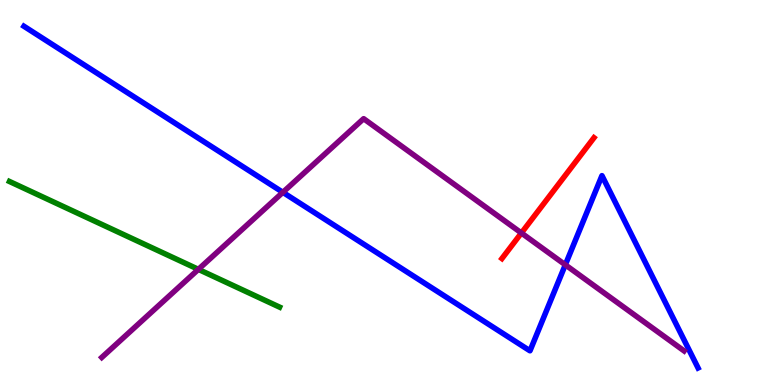[{'lines': ['blue', 'red'], 'intersections': []}, {'lines': ['green', 'red'], 'intersections': []}, {'lines': ['purple', 'red'], 'intersections': [{'x': 6.73, 'y': 3.95}]}, {'lines': ['blue', 'green'], 'intersections': []}, {'lines': ['blue', 'purple'], 'intersections': [{'x': 3.65, 'y': 5.0}, {'x': 7.29, 'y': 3.12}]}, {'lines': ['green', 'purple'], 'intersections': [{'x': 2.56, 'y': 3.0}]}]